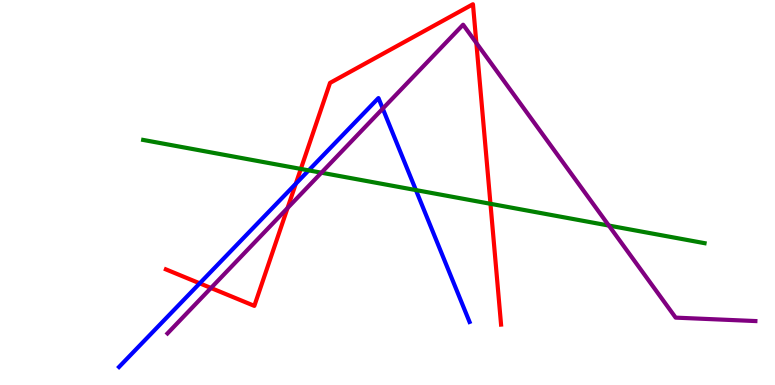[{'lines': ['blue', 'red'], 'intersections': [{'x': 2.58, 'y': 2.64}, {'x': 3.82, 'y': 5.23}]}, {'lines': ['green', 'red'], 'intersections': [{'x': 3.88, 'y': 5.61}, {'x': 6.33, 'y': 4.71}]}, {'lines': ['purple', 'red'], 'intersections': [{'x': 2.72, 'y': 2.52}, {'x': 3.71, 'y': 4.6}, {'x': 6.15, 'y': 8.88}]}, {'lines': ['blue', 'green'], 'intersections': [{'x': 3.98, 'y': 5.57}, {'x': 5.37, 'y': 5.06}]}, {'lines': ['blue', 'purple'], 'intersections': [{'x': 4.94, 'y': 7.18}]}, {'lines': ['green', 'purple'], 'intersections': [{'x': 4.15, 'y': 5.51}, {'x': 7.86, 'y': 4.14}]}]